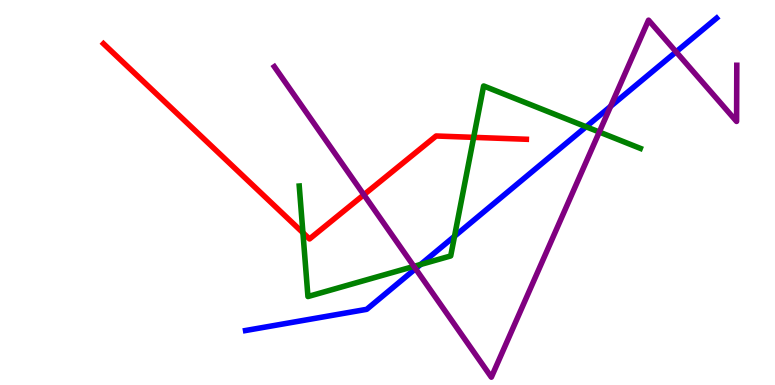[{'lines': ['blue', 'red'], 'intersections': []}, {'lines': ['green', 'red'], 'intersections': [{'x': 3.91, 'y': 3.96}, {'x': 6.11, 'y': 6.43}]}, {'lines': ['purple', 'red'], 'intersections': [{'x': 4.69, 'y': 4.94}]}, {'lines': ['blue', 'green'], 'intersections': [{'x': 5.43, 'y': 3.13}, {'x': 5.86, 'y': 3.86}, {'x': 7.56, 'y': 6.71}]}, {'lines': ['blue', 'purple'], 'intersections': [{'x': 5.36, 'y': 3.02}, {'x': 7.88, 'y': 7.24}, {'x': 8.72, 'y': 8.65}]}, {'lines': ['green', 'purple'], 'intersections': [{'x': 5.34, 'y': 3.08}, {'x': 7.73, 'y': 6.57}]}]